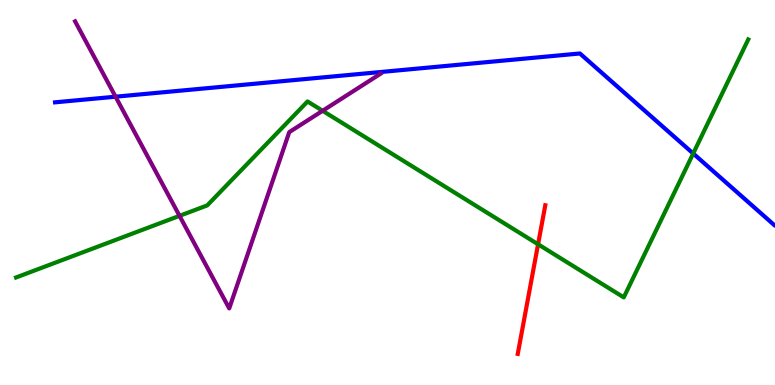[{'lines': ['blue', 'red'], 'intersections': []}, {'lines': ['green', 'red'], 'intersections': [{'x': 6.94, 'y': 3.65}]}, {'lines': ['purple', 'red'], 'intersections': []}, {'lines': ['blue', 'green'], 'intersections': [{'x': 8.94, 'y': 6.01}]}, {'lines': ['blue', 'purple'], 'intersections': [{'x': 1.49, 'y': 7.49}]}, {'lines': ['green', 'purple'], 'intersections': [{'x': 2.32, 'y': 4.39}, {'x': 4.16, 'y': 7.12}]}]